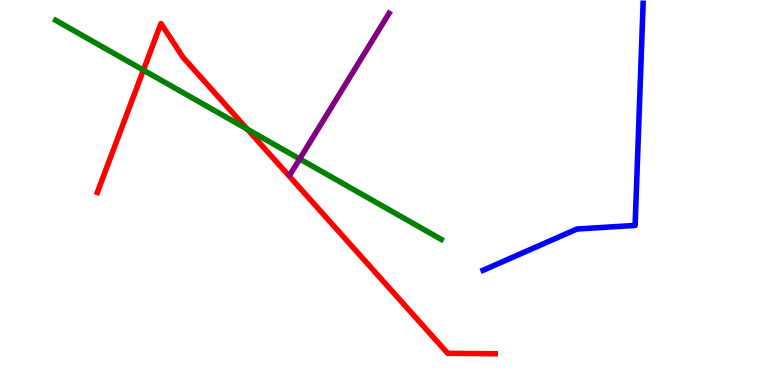[{'lines': ['blue', 'red'], 'intersections': []}, {'lines': ['green', 'red'], 'intersections': [{'x': 1.85, 'y': 8.18}, {'x': 3.19, 'y': 6.65}]}, {'lines': ['purple', 'red'], 'intersections': []}, {'lines': ['blue', 'green'], 'intersections': []}, {'lines': ['blue', 'purple'], 'intersections': []}, {'lines': ['green', 'purple'], 'intersections': [{'x': 3.87, 'y': 5.87}]}]